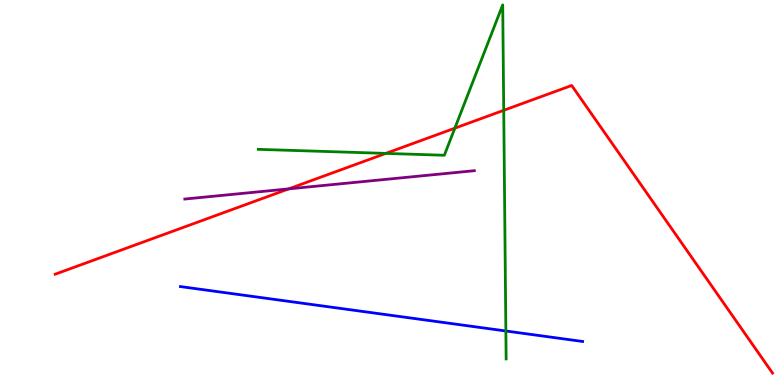[{'lines': ['blue', 'red'], 'intersections': []}, {'lines': ['green', 'red'], 'intersections': [{'x': 4.98, 'y': 6.02}, {'x': 5.87, 'y': 6.67}, {'x': 6.5, 'y': 7.13}]}, {'lines': ['purple', 'red'], 'intersections': [{'x': 3.73, 'y': 5.09}]}, {'lines': ['blue', 'green'], 'intersections': [{'x': 6.53, 'y': 1.4}]}, {'lines': ['blue', 'purple'], 'intersections': []}, {'lines': ['green', 'purple'], 'intersections': []}]